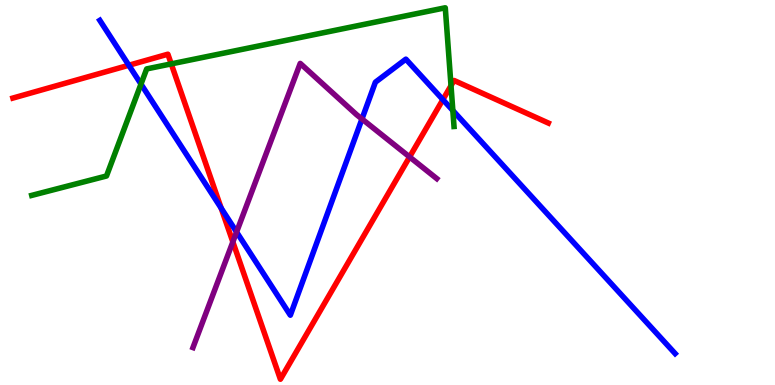[{'lines': ['blue', 'red'], 'intersections': [{'x': 1.66, 'y': 8.3}, {'x': 2.85, 'y': 4.59}, {'x': 5.71, 'y': 7.41}]}, {'lines': ['green', 'red'], 'intersections': [{'x': 2.21, 'y': 8.34}, {'x': 5.82, 'y': 7.78}]}, {'lines': ['purple', 'red'], 'intersections': [{'x': 3.0, 'y': 3.72}, {'x': 5.28, 'y': 5.92}]}, {'lines': ['blue', 'green'], 'intersections': [{'x': 1.82, 'y': 7.82}, {'x': 5.84, 'y': 7.13}]}, {'lines': ['blue', 'purple'], 'intersections': [{'x': 3.05, 'y': 3.97}, {'x': 4.67, 'y': 6.91}]}, {'lines': ['green', 'purple'], 'intersections': []}]